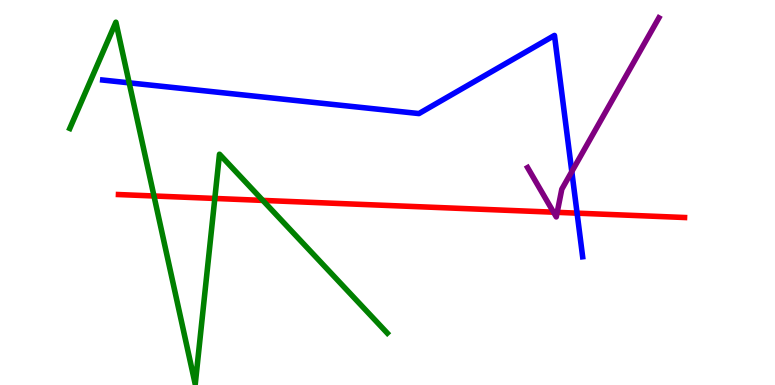[{'lines': ['blue', 'red'], 'intersections': [{'x': 7.45, 'y': 4.46}]}, {'lines': ['green', 'red'], 'intersections': [{'x': 1.99, 'y': 4.91}, {'x': 2.77, 'y': 4.85}, {'x': 3.39, 'y': 4.79}]}, {'lines': ['purple', 'red'], 'intersections': [{'x': 7.14, 'y': 4.49}, {'x': 7.19, 'y': 4.48}]}, {'lines': ['blue', 'green'], 'intersections': [{'x': 1.67, 'y': 7.85}]}, {'lines': ['blue', 'purple'], 'intersections': [{'x': 7.38, 'y': 5.54}]}, {'lines': ['green', 'purple'], 'intersections': []}]